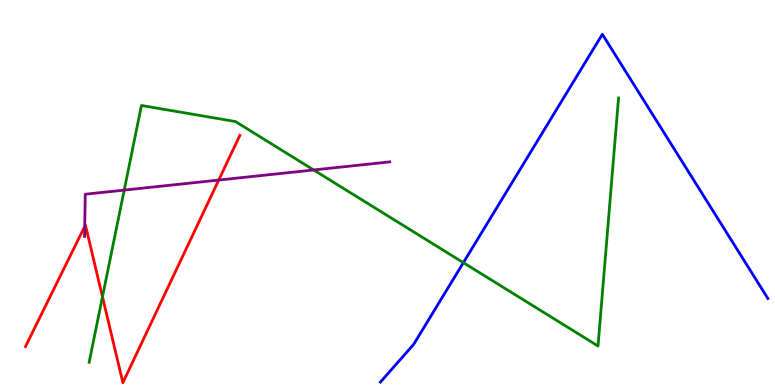[{'lines': ['blue', 'red'], 'intersections': []}, {'lines': ['green', 'red'], 'intersections': [{'x': 1.32, 'y': 2.29}]}, {'lines': ['purple', 'red'], 'intersections': [{'x': 1.09, 'y': 4.12}, {'x': 2.82, 'y': 5.32}]}, {'lines': ['blue', 'green'], 'intersections': [{'x': 5.98, 'y': 3.18}]}, {'lines': ['blue', 'purple'], 'intersections': []}, {'lines': ['green', 'purple'], 'intersections': [{'x': 1.6, 'y': 5.06}, {'x': 4.05, 'y': 5.59}]}]